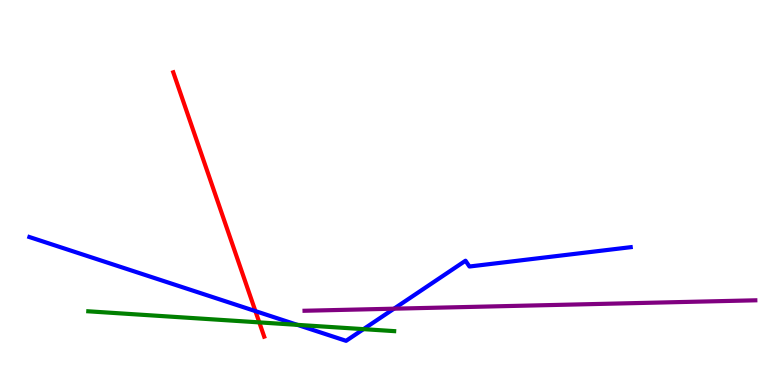[{'lines': ['blue', 'red'], 'intersections': [{'x': 3.3, 'y': 1.92}]}, {'lines': ['green', 'red'], 'intersections': [{'x': 3.35, 'y': 1.63}]}, {'lines': ['purple', 'red'], 'intersections': []}, {'lines': ['blue', 'green'], 'intersections': [{'x': 3.84, 'y': 1.56}, {'x': 4.69, 'y': 1.45}]}, {'lines': ['blue', 'purple'], 'intersections': [{'x': 5.08, 'y': 1.98}]}, {'lines': ['green', 'purple'], 'intersections': []}]